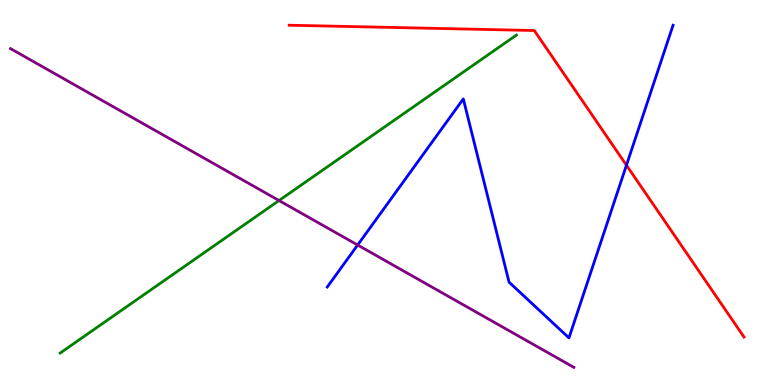[{'lines': ['blue', 'red'], 'intersections': [{'x': 8.08, 'y': 5.71}]}, {'lines': ['green', 'red'], 'intersections': []}, {'lines': ['purple', 'red'], 'intersections': []}, {'lines': ['blue', 'green'], 'intersections': []}, {'lines': ['blue', 'purple'], 'intersections': [{'x': 4.61, 'y': 3.64}]}, {'lines': ['green', 'purple'], 'intersections': [{'x': 3.6, 'y': 4.79}]}]